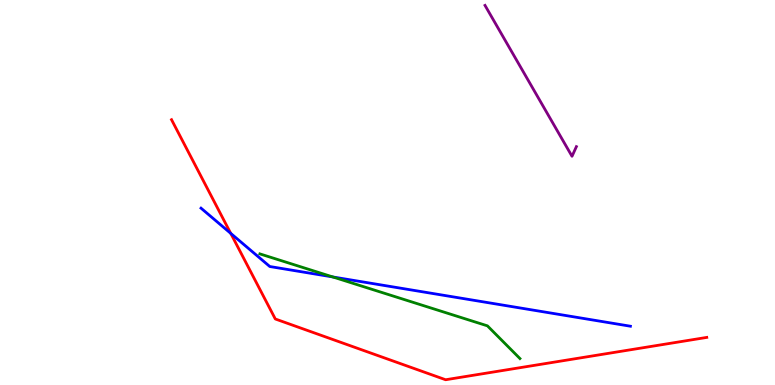[{'lines': ['blue', 'red'], 'intersections': [{'x': 2.98, 'y': 3.94}]}, {'lines': ['green', 'red'], 'intersections': []}, {'lines': ['purple', 'red'], 'intersections': []}, {'lines': ['blue', 'green'], 'intersections': [{'x': 4.29, 'y': 2.81}]}, {'lines': ['blue', 'purple'], 'intersections': []}, {'lines': ['green', 'purple'], 'intersections': []}]